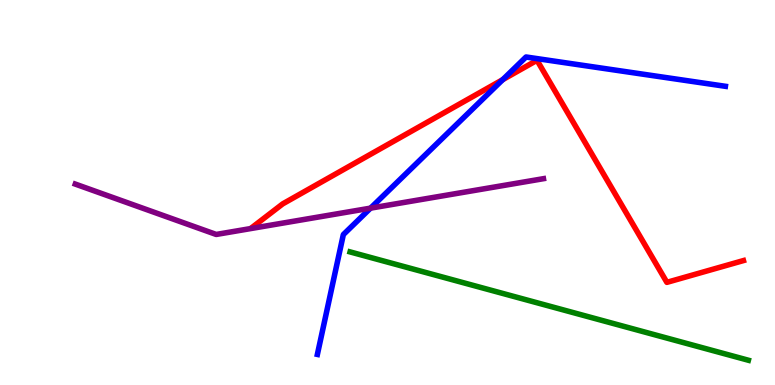[{'lines': ['blue', 'red'], 'intersections': [{'x': 6.49, 'y': 7.93}]}, {'lines': ['green', 'red'], 'intersections': []}, {'lines': ['purple', 'red'], 'intersections': []}, {'lines': ['blue', 'green'], 'intersections': []}, {'lines': ['blue', 'purple'], 'intersections': [{'x': 4.78, 'y': 4.59}]}, {'lines': ['green', 'purple'], 'intersections': []}]